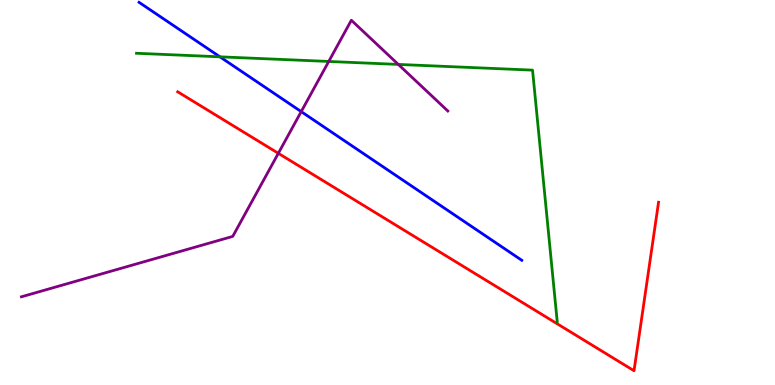[{'lines': ['blue', 'red'], 'intersections': []}, {'lines': ['green', 'red'], 'intersections': []}, {'lines': ['purple', 'red'], 'intersections': [{'x': 3.59, 'y': 6.02}]}, {'lines': ['blue', 'green'], 'intersections': [{'x': 2.84, 'y': 8.52}]}, {'lines': ['blue', 'purple'], 'intersections': [{'x': 3.89, 'y': 7.1}]}, {'lines': ['green', 'purple'], 'intersections': [{'x': 4.24, 'y': 8.4}, {'x': 5.14, 'y': 8.33}]}]